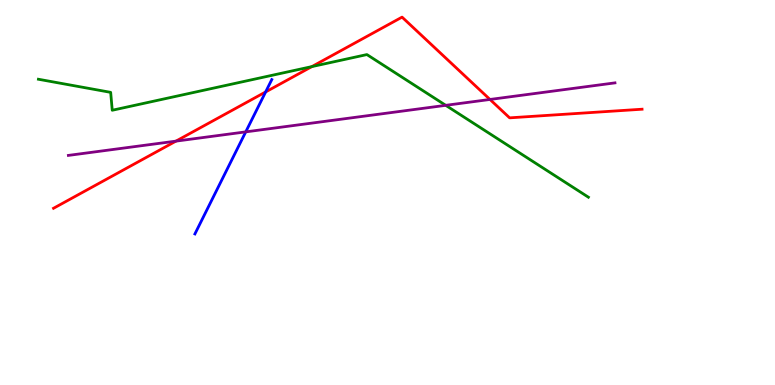[{'lines': ['blue', 'red'], 'intersections': [{'x': 3.43, 'y': 7.61}]}, {'lines': ['green', 'red'], 'intersections': [{'x': 4.02, 'y': 8.27}]}, {'lines': ['purple', 'red'], 'intersections': [{'x': 2.27, 'y': 6.33}, {'x': 6.32, 'y': 7.42}]}, {'lines': ['blue', 'green'], 'intersections': []}, {'lines': ['blue', 'purple'], 'intersections': [{'x': 3.17, 'y': 6.57}]}, {'lines': ['green', 'purple'], 'intersections': [{'x': 5.75, 'y': 7.26}]}]